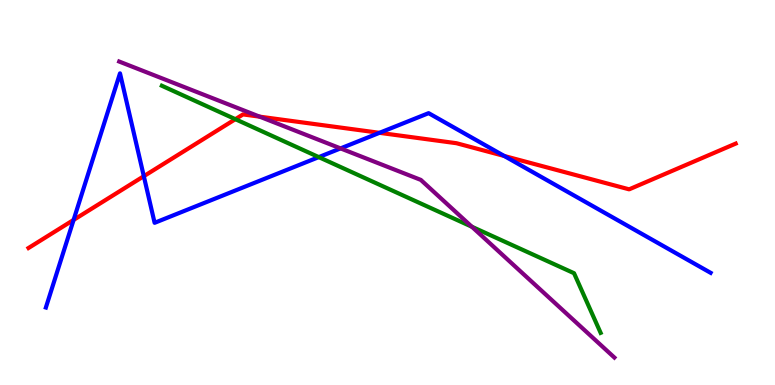[{'lines': ['blue', 'red'], 'intersections': [{'x': 0.95, 'y': 4.29}, {'x': 1.86, 'y': 5.42}, {'x': 4.9, 'y': 6.55}, {'x': 6.51, 'y': 5.95}]}, {'lines': ['green', 'red'], 'intersections': [{'x': 3.04, 'y': 6.9}]}, {'lines': ['purple', 'red'], 'intersections': [{'x': 3.35, 'y': 6.97}]}, {'lines': ['blue', 'green'], 'intersections': [{'x': 4.11, 'y': 5.92}]}, {'lines': ['blue', 'purple'], 'intersections': [{'x': 4.39, 'y': 6.15}]}, {'lines': ['green', 'purple'], 'intersections': [{'x': 6.09, 'y': 4.11}]}]